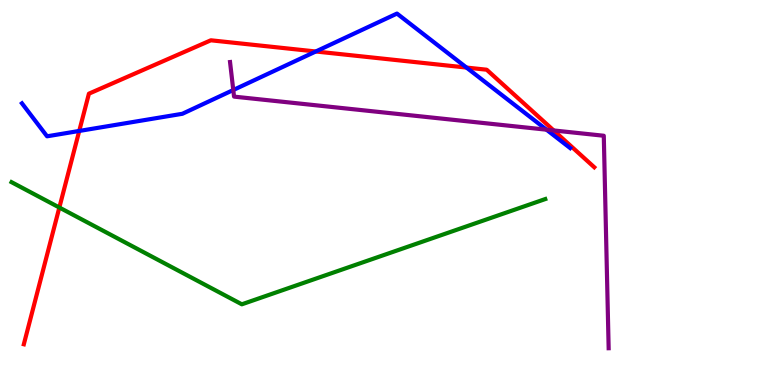[{'lines': ['blue', 'red'], 'intersections': [{'x': 1.02, 'y': 6.6}, {'x': 4.07, 'y': 8.66}, {'x': 6.02, 'y': 8.25}]}, {'lines': ['green', 'red'], 'intersections': [{'x': 0.766, 'y': 4.61}]}, {'lines': ['purple', 'red'], 'intersections': [{'x': 7.14, 'y': 6.61}]}, {'lines': ['blue', 'green'], 'intersections': []}, {'lines': ['blue', 'purple'], 'intersections': [{'x': 3.01, 'y': 7.66}, {'x': 7.05, 'y': 6.63}]}, {'lines': ['green', 'purple'], 'intersections': []}]